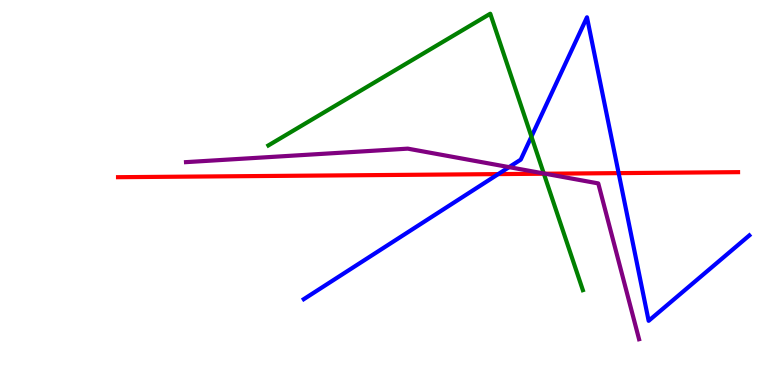[{'lines': ['blue', 'red'], 'intersections': [{'x': 6.43, 'y': 5.48}, {'x': 7.98, 'y': 5.5}]}, {'lines': ['green', 'red'], 'intersections': [{'x': 7.02, 'y': 5.49}]}, {'lines': ['purple', 'red'], 'intersections': [{'x': 7.03, 'y': 5.49}]}, {'lines': ['blue', 'green'], 'intersections': [{'x': 6.86, 'y': 6.45}]}, {'lines': ['blue', 'purple'], 'intersections': [{'x': 6.57, 'y': 5.66}]}, {'lines': ['green', 'purple'], 'intersections': [{'x': 7.02, 'y': 5.49}]}]